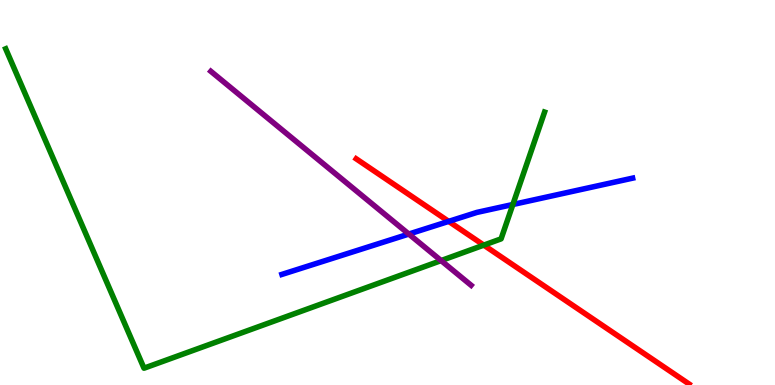[{'lines': ['blue', 'red'], 'intersections': [{'x': 5.79, 'y': 4.25}]}, {'lines': ['green', 'red'], 'intersections': [{'x': 6.24, 'y': 3.63}]}, {'lines': ['purple', 'red'], 'intersections': []}, {'lines': ['blue', 'green'], 'intersections': [{'x': 6.62, 'y': 4.69}]}, {'lines': ['blue', 'purple'], 'intersections': [{'x': 5.28, 'y': 3.92}]}, {'lines': ['green', 'purple'], 'intersections': [{'x': 5.69, 'y': 3.23}]}]